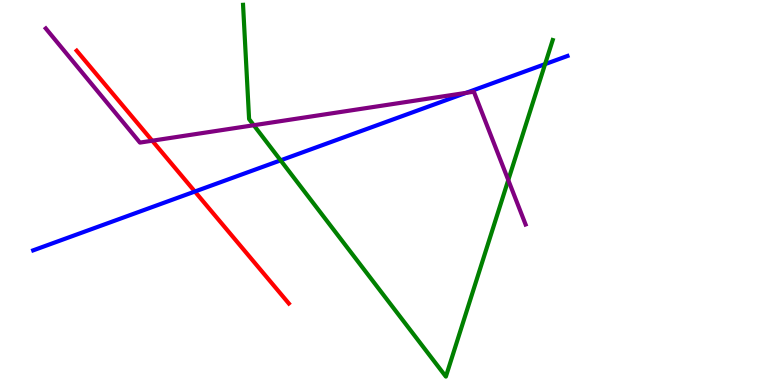[{'lines': ['blue', 'red'], 'intersections': [{'x': 2.51, 'y': 5.03}]}, {'lines': ['green', 'red'], 'intersections': []}, {'lines': ['purple', 'red'], 'intersections': [{'x': 1.96, 'y': 6.35}]}, {'lines': ['blue', 'green'], 'intersections': [{'x': 3.62, 'y': 5.84}, {'x': 7.03, 'y': 8.33}]}, {'lines': ['blue', 'purple'], 'intersections': [{'x': 6.01, 'y': 7.59}]}, {'lines': ['green', 'purple'], 'intersections': [{'x': 3.27, 'y': 6.75}, {'x': 6.56, 'y': 5.32}]}]